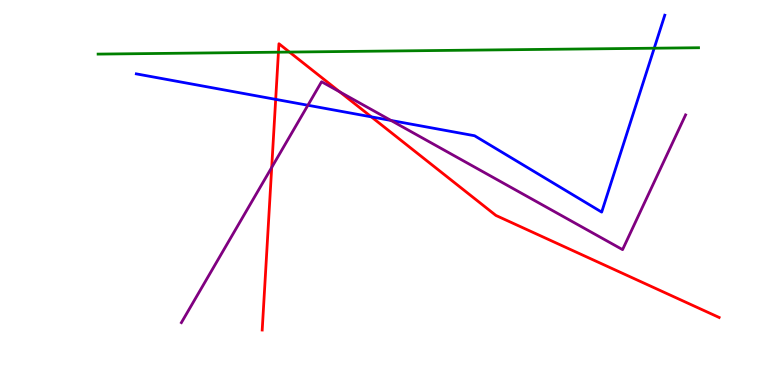[{'lines': ['blue', 'red'], 'intersections': [{'x': 3.56, 'y': 7.42}, {'x': 4.79, 'y': 6.96}]}, {'lines': ['green', 'red'], 'intersections': [{'x': 3.59, 'y': 8.64}, {'x': 3.74, 'y': 8.65}]}, {'lines': ['purple', 'red'], 'intersections': [{'x': 3.51, 'y': 5.65}, {'x': 4.38, 'y': 7.61}]}, {'lines': ['blue', 'green'], 'intersections': [{'x': 8.44, 'y': 8.75}]}, {'lines': ['blue', 'purple'], 'intersections': [{'x': 3.97, 'y': 7.27}, {'x': 5.05, 'y': 6.87}]}, {'lines': ['green', 'purple'], 'intersections': []}]